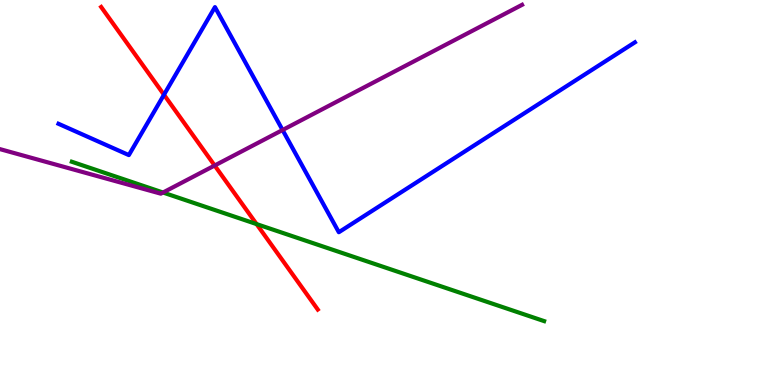[{'lines': ['blue', 'red'], 'intersections': [{'x': 2.12, 'y': 7.54}]}, {'lines': ['green', 'red'], 'intersections': [{'x': 3.31, 'y': 4.18}]}, {'lines': ['purple', 'red'], 'intersections': [{'x': 2.77, 'y': 5.7}]}, {'lines': ['blue', 'green'], 'intersections': []}, {'lines': ['blue', 'purple'], 'intersections': [{'x': 3.65, 'y': 6.62}]}, {'lines': ['green', 'purple'], 'intersections': [{'x': 2.1, 'y': 5.0}]}]